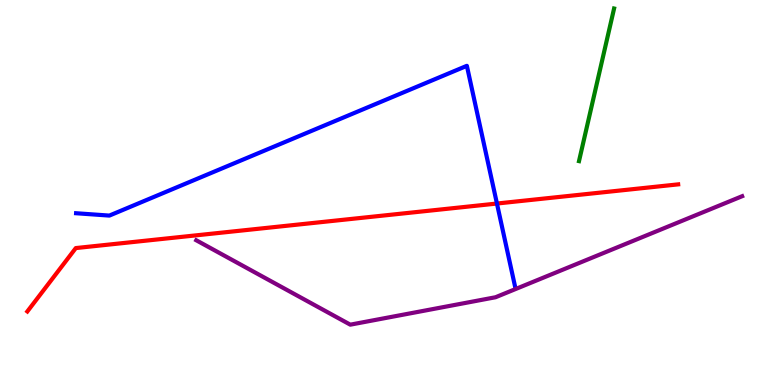[{'lines': ['blue', 'red'], 'intersections': [{'x': 6.41, 'y': 4.71}]}, {'lines': ['green', 'red'], 'intersections': []}, {'lines': ['purple', 'red'], 'intersections': []}, {'lines': ['blue', 'green'], 'intersections': []}, {'lines': ['blue', 'purple'], 'intersections': []}, {'lines': ['green', 'purple'], 'intersections': []}]